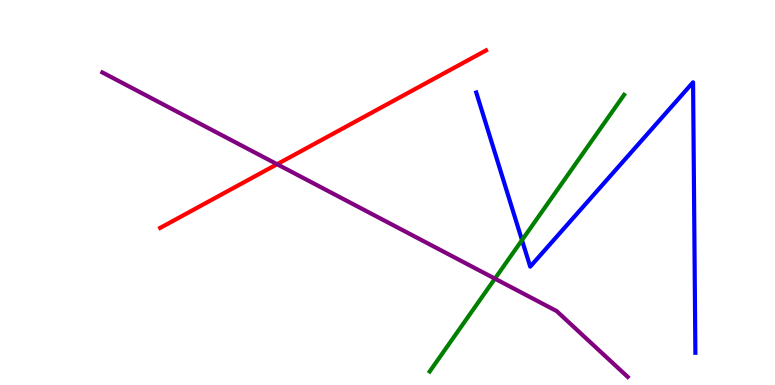[{'lines': ['blue', 'red'], 'intersections': []}, {'lines': ['green', 'red'], 'intersections': []}, {'lines': ['purple', 'red'], 'intersections': [{'x': 3.58, 'y': 5.73}]}, {'lines': ['blue', 'green'], 'intersections': [{'x': 6.74, 'y': 3.76}]}, {'lines': ['blue', 'purple'], 'intersections': []}, {'lines': ['green', 'purple'], 'intersections': [{'x': 6.39, 'y': 2.76}]}]